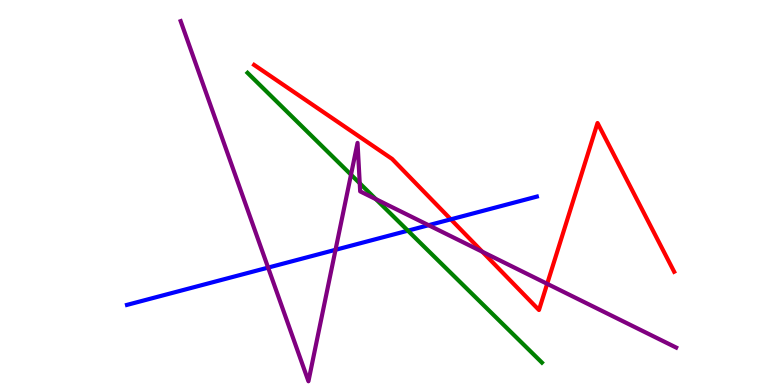[{'lines': ['blue', 'red'], 'intersections': [{'x': 5.82, 'y': 4.3}]}, {'lines': ['green', 'red'], 'intersections': []}, {'lines': ['purple', 'red'], 'intersections': [{'x': 6.22, 'y': 3.46}, {'x': 7.06, 'y': 2.63}]}, {'lines': ['blue', 'green'], 'intersections': [{'x': 5.26, 'y': 4.01}]}, {'lines': ['blue', 'purple'], 'intersections': [{'x': 3.46, 'y': 3.05}, {'x': 4.33, 'y': 3.51}, {'x': 5.53, 'y': 4.15}]}, {'lines': ['green', 'purple'], 'intersections': [{'x': 4.53, 'y': 5.46}, {'x': 4.64, 'y': 5.24}, {'x': 4.85, 'y': 4.83}]}]